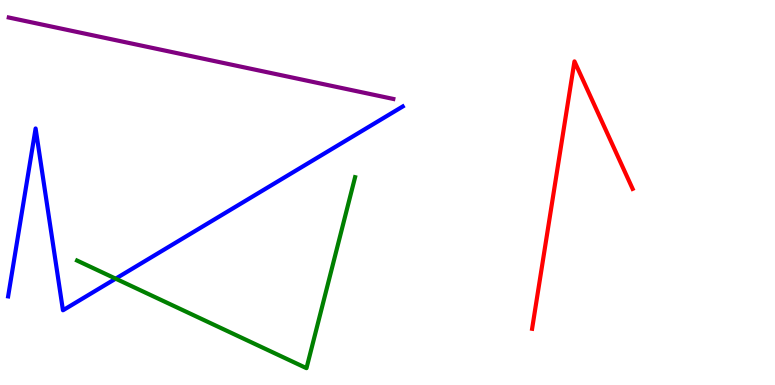[{'lines': ['blue', 'red'], 'intersections': []}, {'lines': ['green', 'red'], 'intersections': []}, {'lines': ['purple', 'red'], 'intersections': []}, {'lines': ['blue', 'green'], 'intersections': [{'x': 1.49, 'y': 2.76}]}, {'lines': ['blue', 'purple'], 'intersections': []}, {'lines': ['green', 'purple'], 'intersections': []}]